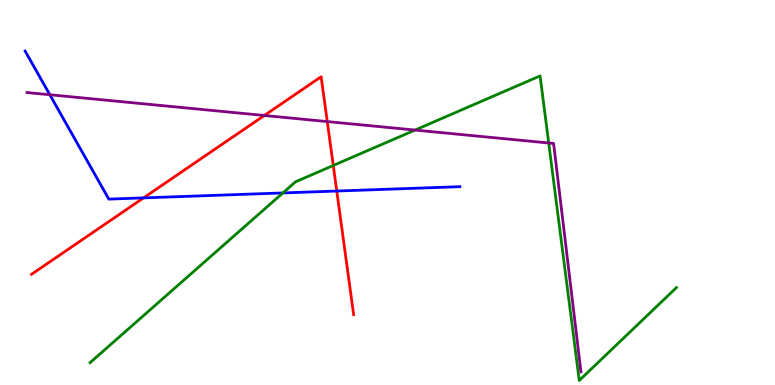[{'lines': ['blue', 'red'], 'intersections': [{'x': 1.85, 'y': 4.86}, {'x': 4.35, 'y': 5.04}]}, {'lines': ['green', 'red'], 'intersections': [{'x': 4.3, 'y': 5.7}]}, {'lines': ['purple', 'red'], 'intersections': [{'x': 3.41, 'y': 7.0}, {'x': 4.22, 'y': 6.84}]}, {'lines': ['blue', 'green'], 'intersections': [{'x': 3.65, 'y': 4.99}]}, {'lines': ['blue', 'purple'], 'intersections': [{'x': 0.643, 'y': 7.54}]}, {'lines': ['green', 'purple'], 'intersections': [{'x': 5.36, 'y': 6.62}, {'x': 7.08, 'y': 6.29}]}]